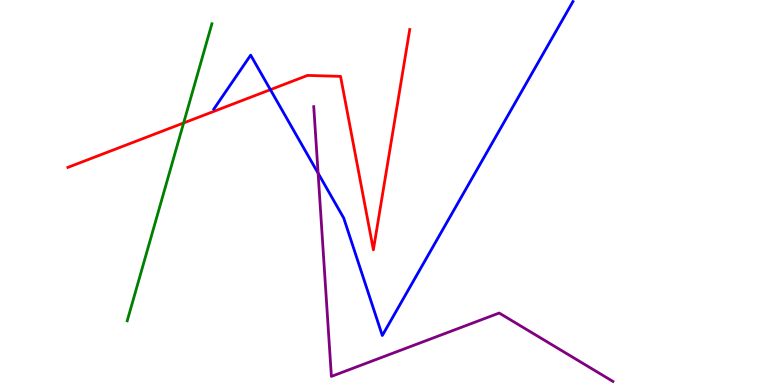[{'lines': ['blue', 'red'], 'intersections': [{'x': 3.49, 'y': 7.67}]}, {'lines': ['green', 'red'], 'intersections': [{'x': 2.37, 'y': 6.81}]}, {'lines': ['purple', 'red'], 'intersections': []}, {'lines': ['blue', 'green'], 'intersections': []}, {'lines': ['blue', 'purple'], 'intersections': [{'x': 4.1, 'y': 5.5}]}, {'lines': ['green', 'purple'], 'intersections': []}]